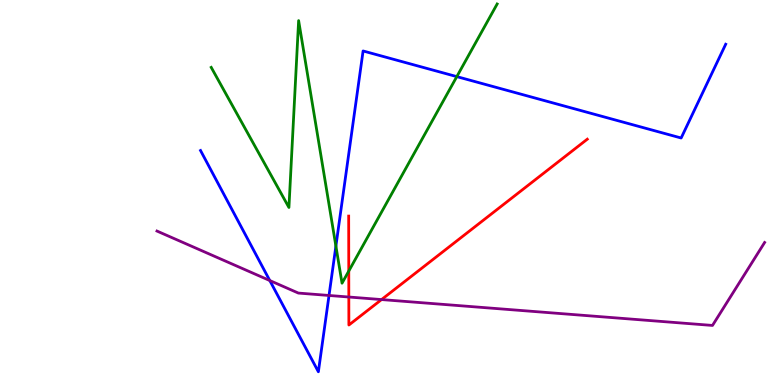[{'lines': ['blue', 'red'], 'intersections': []}, {'lines': ['green', 'red'], 'intersections': [{'x': 4.5, 'y': 2.96}]}, {'lines': ['purple', 'red'], 'intersections': [{'x': 4.5, 'y': 2.29}, {'x': 4.92, 'y': 2.22}]}, {'lines': ['blue', 'green'], 'intersections': [{'x': 4.33, 'y': 3.61}, {'x': 5.89, 'y': 8.01}]}, {'lines': ['blue', 'purple'], 'intersections': [{'x': 3.48, 'y': 2.71}, {'x': 4.25, 'y': 2.33}]}, {'lines': ['green', 'purple'], 'intersections': []}]